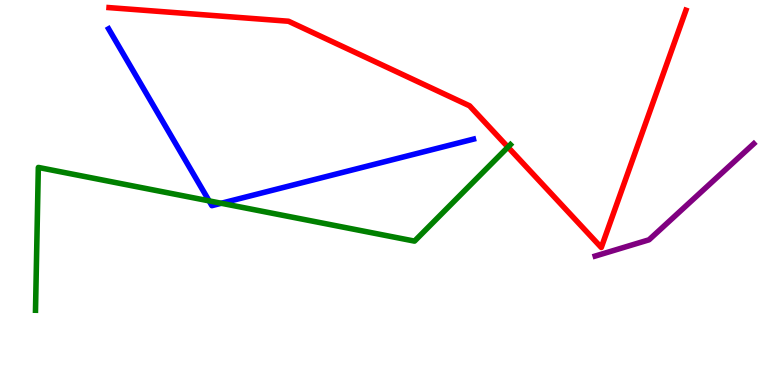[{'lines': ['blue', 'red'], 'intersections': []}, {'lines': ['green', 'red'], 'intersections': [{'x': 6.55, 'y': 6.18}]}, {'lines': ['purple', 'red'], 'intersections': []}, {'lines': ['blue', 'green'], 'intersections': [{'x': 2.7, 'y': 4.78}, {'x': 2.86, 'y': 4.72}]}, {'lines': ['blue', 'purple'], 'intersections': []}, {'lines': ['green', 'purple'], 'intersections': []}]